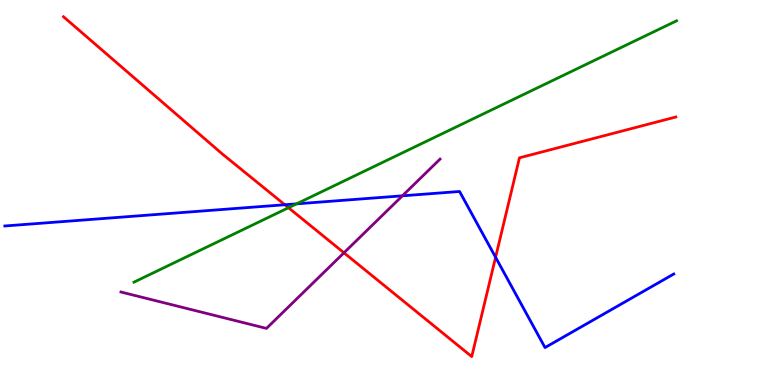[{'lines': ['blue', 'red'], 'intersections': [{'x': 3.67, 'y': 4.68}, {'x': 6.39, 'y': 3.32}]}, {'lines': ['green', 'red'], 'intersections': [{'x': 3.72, 'y': 4.6}]}, {'lines': ['purple', 'red'], 'intersections': [{'x': 4.44, 'y': 3.43}]}, {'lines': ['blue', 'green'], 'intersections': [{'x': 3.83, 'y': 4.71}]}, {'lines': ['blue', 'purple'], 'intersections': [{'x': 5.19, 'y': 4.91}]}, {'lines': ['green', 'purple'], 'intersections': []}]